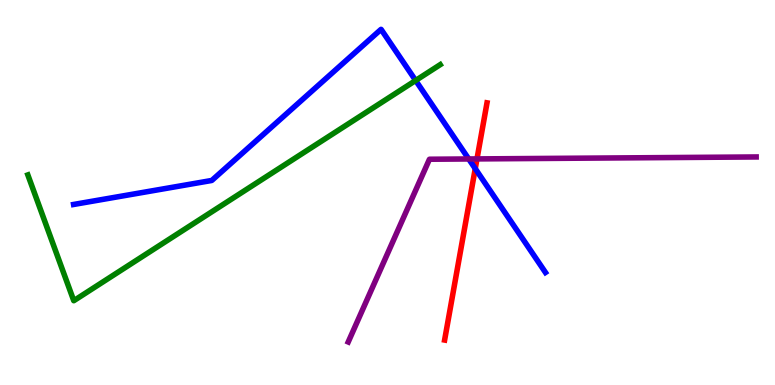[{'lines': ['blue', 'red'], 'intersections': [{'x': 6.13, 'y': 5.62}]}, {'lines': ['green', 'red'], 'intersections': []}, {'lines': ['purple', 'red'], 'intersections': [{'x': 6.15, 'y': 5.87}]}, {'lines': ['blue', 'green'], 'intersections': [{'x': 5.36, 'y': 7.91}]}, {'lines': ['blue', 'purple'], 'intersections': [{'x': 6.05, 'y': 5.87}]}, {'lines': ['green', 'purple'], 'intersections': []}]